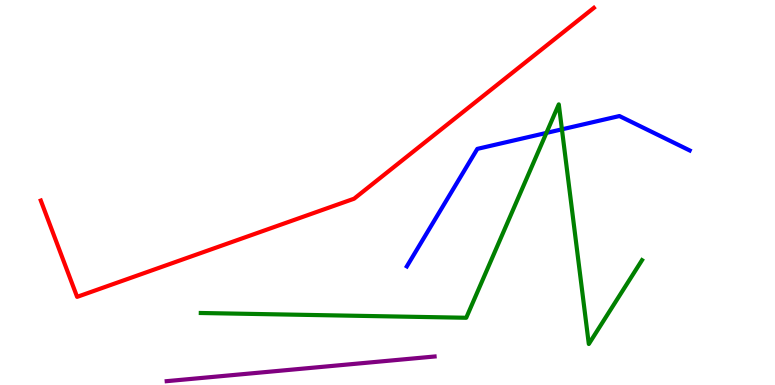[{'lines': ['blue', 'red'], 'intersections': []}, {'lines': ['green', 'red'], 'intersections': []}, {'lines': ['purple', 'red'], 'intersections': []}, {'lines': ['blue', 'green'], 'intersections': [{'x': 7.05, 'y': 6.55}, {'x': 7.25, 'y': 6.64}]}, {'lines': ['blue', 'purple'], 'intersections': []}, {'lines': ['green', 'purple'], 'intersections': []}]